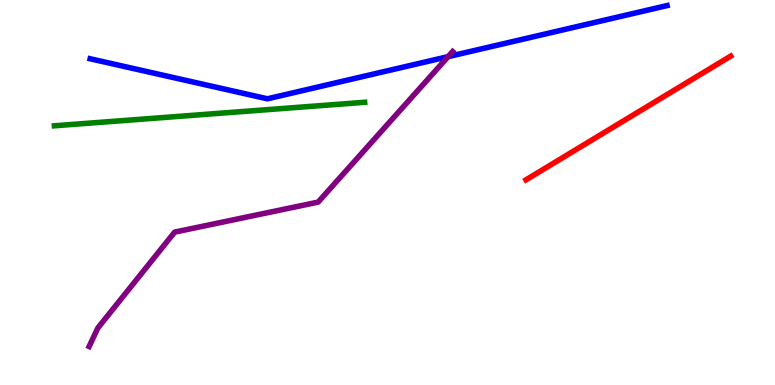[{'lines': ['blue', 'red'], 'intersections': []}, {'lines': ['green', 'red'], 'intersections': []}, {'lines': ['purple', 'red'], 'intersections': []}, {'lines': ['blue', 'green'], 'intersections': []}, {'lines': ['blue', 'purple'], 'intersections': [{'x': 5.78, 'y': 8.53}]}, {'lines': ['green', 'purple'], 'intersections': []}]